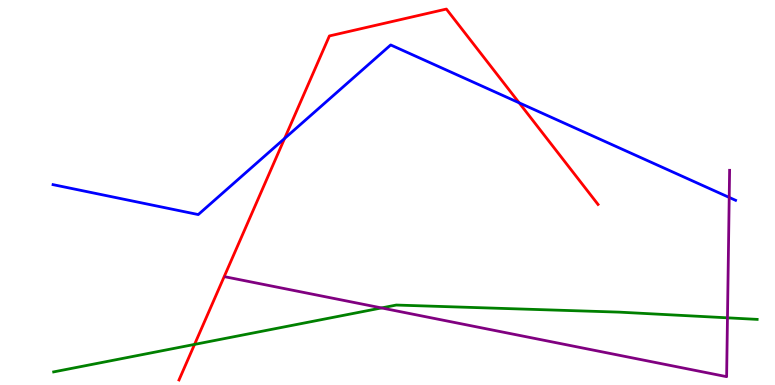[{'lines': ['blue', 'red'], 'intersections': [{'x': 3.67, 'y': 6.4}, {'x': 6.7, 'y': 7.33}]}, {'lines': ['green', 'red'], 'intersections': [{'x': 2.51, 'y': 1.05}]}, {'lines': ['purple', 'red'], 'intersections': []}, {'lines': ['blue', 'green'], 'intersections': []}, {'lines': ['blue', 'purple'], 'intersections': [{'x': 9.41, 'y': 4.87}]}, {'lines': ['green', 'purple'], 'intersections': [{'x': 4.92, 'y': 2.0}, {'x': 9.39, 'y': 1.74}]}]